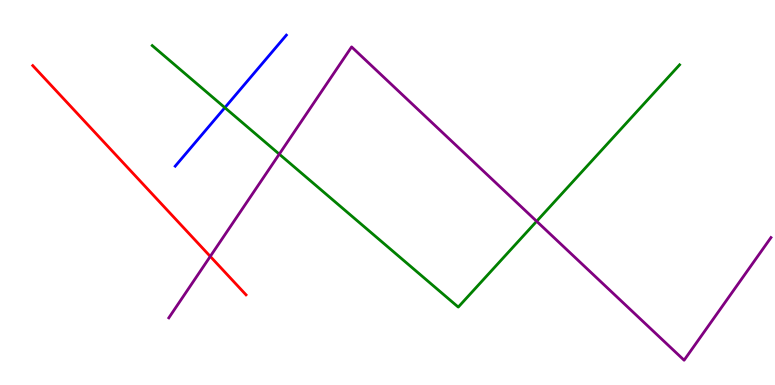[{'lines': ['blue', 'red'], 'intersections': []}, {'lines': ['green', 'red'], 'intersections': []}, {'lines': ['purple', 'red'], 'intersections': [{'x': 2.71, 'y': 3.34}]}, {'lines': ['blue', 'green'], 'intersections': [{'x': 2.9, 'y': 7.2}]}, {'lines': ['blue', 'purple'], 'intersections': []}, {'lines': ['green', 'purple'], 'intersections': [{'x': 3.6, 'y': 6.0}, {'x': 6.92, 'y': 4.25}]}]